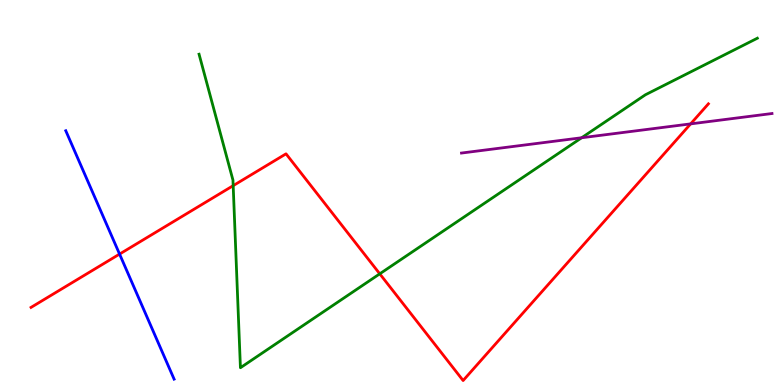[{'lines': ['blue', 'red'], 'intersections': [{'x': 1.54, 'y': 3.4}]}, {'lines': ['green', 'red'], 'intersections': [{'x': 3.01, 'y': 5.18}, {'x': 4.9, 'y': 2.89}]}, {'lines': ['purple', 'red'], 'intersections': [{'x': 8.91, 'y': 6.78}]}, {'lines': ['blue', 'green'], 'intersections': []}, {'lines': ['blue', 'purple'], 'intersections': []}, {'lines': ['green', 'purple'], 'intersections': [{'x': 7.51, 'y': 6.42}]}]